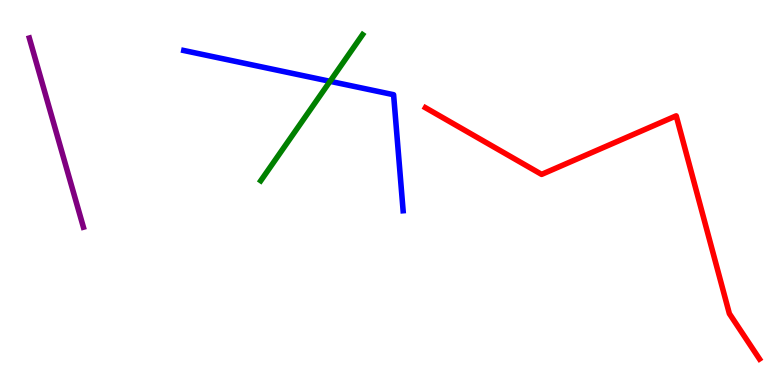[{'lines': ['blue', 'red'], 'intersections': []}, {'lines': ['green', 'red'], 'intersections': []}, {'lines': ['purple', 'red'], 'intersections': []}, {'lines': ['blue', 'green'], 'intersections': [{'x': 4.26, 'y': 7.89}]}, {'lines': ['blue', 'purple'], 'intersections': []}, {'lines': ['green', 'purple'], 'intersections': []}]